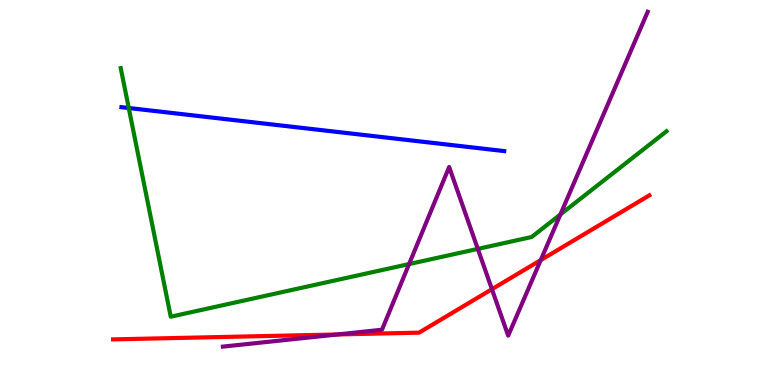[{'lines': ['blue', 'red'], 'intersections': []}, {'lines': ['green', 'red'], 'intersections': []}, {'lines': ['purple', 'red'], 'intersections': [{'x': 4.36, 'y': 1.31}, {'x': 6.35, 'y': 2.49}, {'x': 6.98, 'y': 3.24}]}, {'lines': ['blue', 'green'], 'intersections': [{'x': 1.66, 'y': 7.19}]}, {'lines': ['blue', 'purple'], 'intersections': []}, {'lines': ['green', 'purple'], 'intersections': [{'x': 5.28, 'y': 3.14}, {'x': 6.17, 'y': 3.54}, {'x': 7.23, 'y': 4.43}]}]